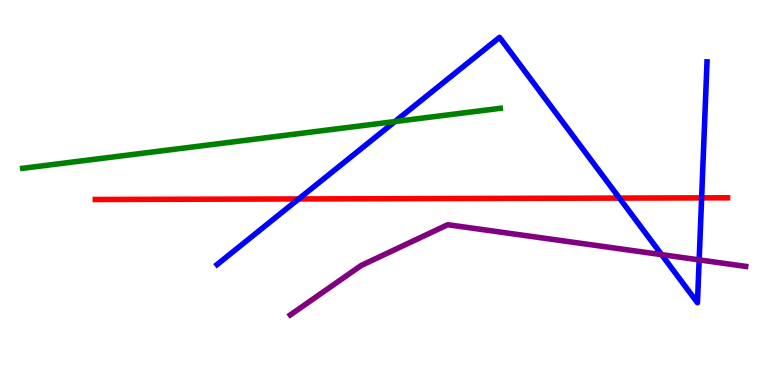[{'lines': ['blue', 'red'], 'intersections': [{'x': 3.85, 'y': 4.83}, {'x': 7.99, 'y': 4.85}, {'x': 9.05, 'y': 4.86}]}, {'lines': ['green', 'red'], 'intersections': []}, {'lines': ['purple', 'red'], 'intersections': []}, {'lines': ['blue', 'green'], 'intersections': [{'x': 5.1, 'y': 6.84}]}, {'lines': ['blue', 'purple'], 'intersections': [{'x': 8.54, 'y': 3.39}, {'x': 9.02, 'y': 3.25}]}, {'lines': ['green', 'purple'], 'intersections': []}]